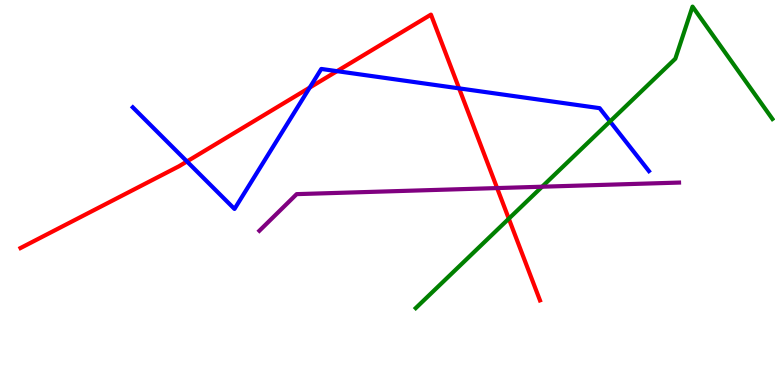[{'lines': ['blue', 'red'], 'intersections': [{'x': 2.41, 'y': 5.81}, {'x': 4.0, 'y': 7.73}, {'x': 4.35, 'y': 8.15}, {'x': 5.92, 'y': 7.7}]}, {'lines': ['green', 'red'], 'intersections': [{'x': 6.57, 'y': 4.32}]}, {'lines': ['purple', 'red'], 'intersections': [{'x': 6.41, 'y': 5.11}]}, {'lines': ['blue', 'green'], 'intersections': [{'x': 7.87, 'y': 6.85}]}, {'lines': ['blue', 'purple'], 'intersections': []}, {'lines': ['green', 'purple'], 'intersections': [{'x': 6.99, 'y': 5.15}]}]